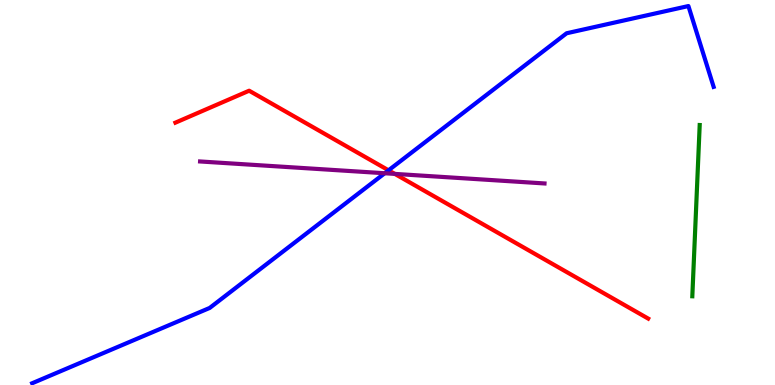[{'lines': ['blue', 'red'], 'intersections': [{'x': 5.01, 'y': 5.58}]}, {'lines': ['green', 'red'], 'intersections': []}, {'lines': ['purple', 'red'], 'intersections': [{'x': 5.09, 'y': 5.48}]}, {'lines': ['blue', 'green'], 'intersections': []}, {'lines': ['blue', 'purple'], 'intersections': [{'x': 4.96, 'y': 5.5}]}, {'lines': ['green', 'purple'], 'intersections': []}]